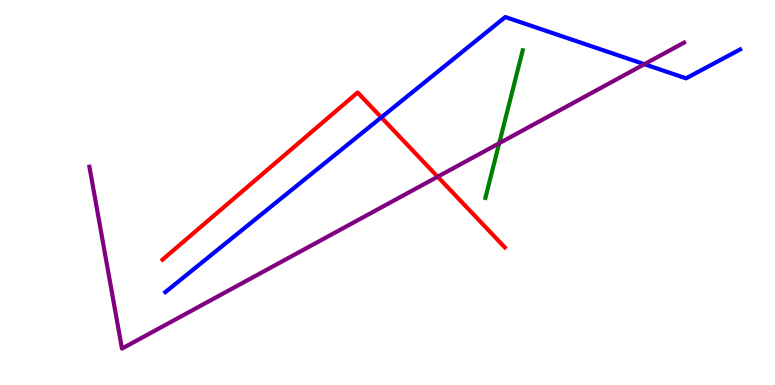[{'lines': ['blue', 'red'], 'intersections': [{'x': 4.92, 'y': 6.95}]}, {'lines': ['green', 'red'], 'intersections': []}, {'lines': ['purple', 'red'], 'intersections': [{'x': 5.65, 'y': 5.41}]}, {'lines': ['blue', 'green'], 'intersections': []}, {'lines': ['blue', 'purple'], 'intersections': [{'x': 8.31, 'y': 8.33}]}, {'lines': ['green', 'purple'], 'intersections': [{'x': 6.44, 'y': 6.28}]}]